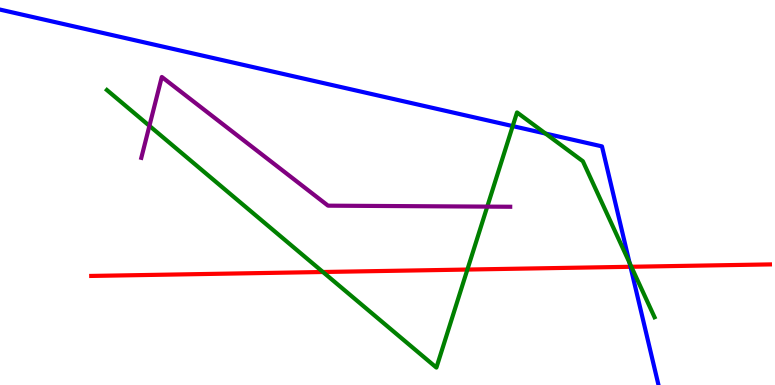[{'lines': ['blue', 'red'], 'intersections': [{'x': 8.14, 'y': 3.07}]}, {'lines': ['green', 'red'], 'intersections': [{'x': 4.17, 'y': 2.94}, {'x': 6.03, 'y': 3.0}, {'x': 8.15, 'y': 3.07}]}, {'lines': ['purple', 'red'], 'intersections': []}, {'lines': ['blue', 'green'], 'intersections': [{'x': 6.62, 'y': 6.72}, {'x': 7.04, 'y': 6.53}, {'x': 8.12, 'y': 3.17}]}, {'lines': ['blue', 'purple'], 'intersections': []}, {'lines': ['green', 'purple'], 'intersections': [{'x': 1.93, 'y': 6.73}, {'x': 6.29, 'y': 4.63}]}]